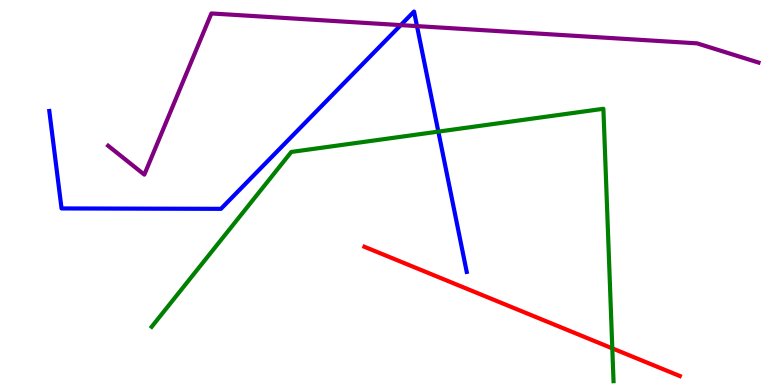[{'lines': ['blue', 'red'], 'intersections': []}, {'lines': ['green', 'red'], 'intersections': [{'x': 7.9, 'y': 0.952}]}, {'lines': ['purple', 'red'], 'intersections': []}, {'lines': ['blue', 'green'], 'intersections': [{'x': 5.66, 'y': 6.58}]}, {'lines': ['blue', 'purple'], 'intersections': [{'x': 5.17, 'y': 9.35}, {'x': 5.38, 'y': 9.32}]}, {'lines': ['green', 'purple'], 'intersections': []}]